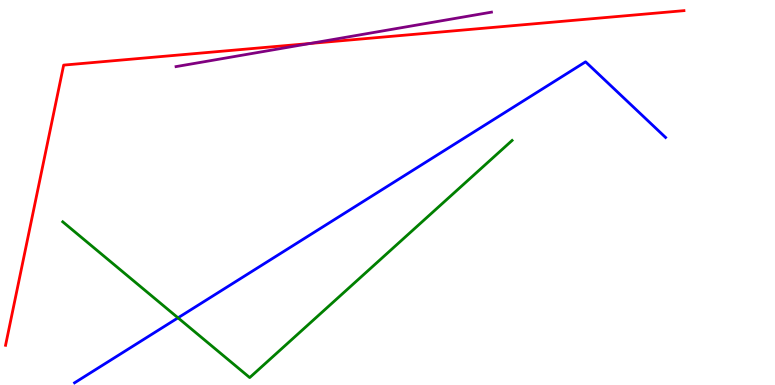[{'lines': ['blue', 'red'], 'intersections': []}, {'lines': ['green', 'red'], 'intersections': []}, {'lines': ['purple', 'red'], 'intersections': [{'x': 4.0, 'y': 8.87}]}, {'lines': ['blue', 'green'], 'intersections': [{'x': 2.3, 'y': 1.74}]}, {'lines': ['blue', 'purple'], 'intersections': []}, {'lines': ['green', 'purple'], 'intersections': []}]